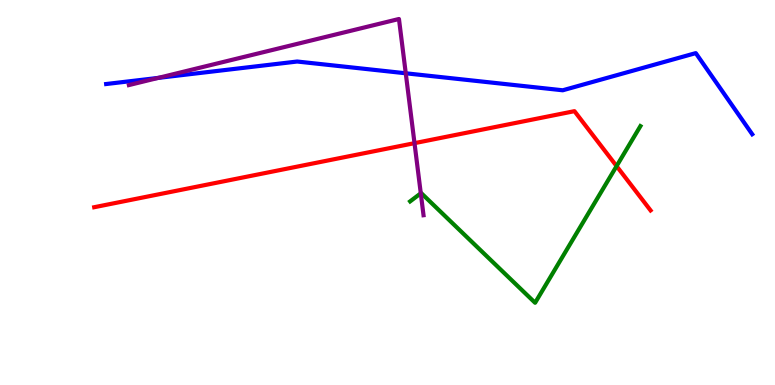[{'lines': ['blue', 'red'], 'intersections': []}, {'lines': ['green', 'red'], 'intersections': [{'x': 7.96, 'y': 5.69}]}, {'lines': ['purple', 'red'], 'intersections': [{'x': 5.35, 'y': 6.28}]}, {'lines': ['blue', 'green'], 'intersections': []}, {'lines': ['blue', 'purple'], 'intersections': [{'x': 2.04, 'y': 7.98}, {'x': 5.24, 'y': 8.1}]}, {'lines': ['green', 'purple'], 'intersections': [{'x': 5.43, 'y': 4.98}]}]